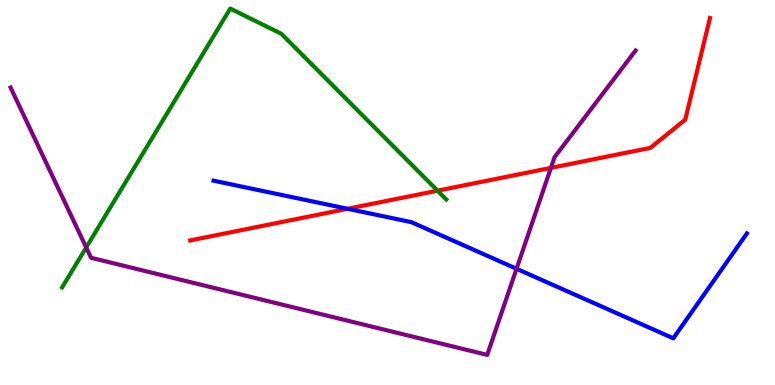[{'lines': ['blue', 'red'], 'intersections': [{'x': 4.48, 'y': 4.58}]}, {'lines': ['green', 'red'], 'intersections': [{'x': 5.65, 'y': 5.05}]}, {'lines': ['purple', 'red'], 'intersections': [{'x': 7.11, 'y': 5.64}]}, {'lines': ['blue', 'green'], 'intersections': []}, {'lines': ['blue', 'purple'], 'intersections': [{'x': 6.67, 'y': 3.02}]}, {'lines': ['green', 'purple'], 'intersections': [{'x': 1.11, 'y': 3.57}]}]